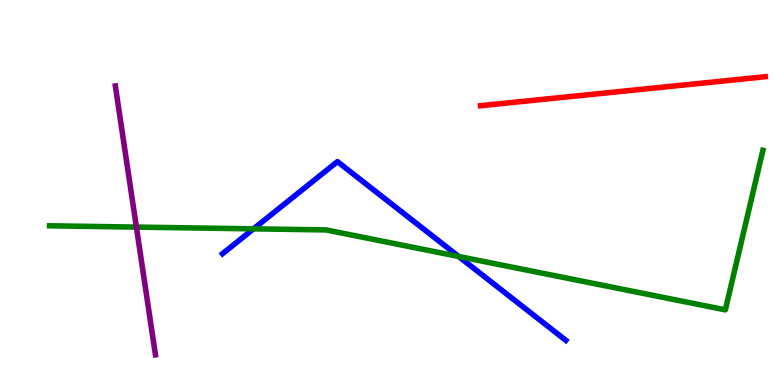[{'lines': ['blue', 'red'], 'intersections': []}, {'lines': ['green', 'red'], 'intersections': []}, {'lines': ['purple', 'red'], 'intersections': []}, {'lines': ['blue', 'green'], 'intersections': [{'x': 3.27, 'y': 4.06}, {'x': 5.92, 'y': 3.34}]}, {'lines': ['blue', 'purple'], 'intersections': []}, {'lines': ['green', 'purple'], 'intersections': [{'x': 1.76, 'y': 4.1}]}]